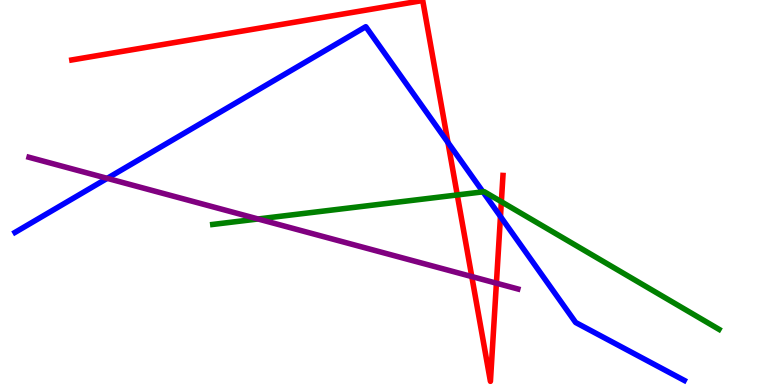[{'lines': ['blue', 'red'], 'intersections': [{'x': 5.78, 'y': 6.3}, {'x': 6.46, 'y': 4.38}]}, {'lines': ['green', 'red'], 'intersections': [{'x': 5.9, 'y': 4.94}, {'x': 6.47, 'y': 4.76}]}, {'lines': ['purple', 'red'], 'intersections': [{'x': 6.09, 'y': 2.82}, {'x': 6.41, 'y': 2.64}]}, {'lines': ['blue', 'green'], 'intersections': [{'x': 6.23, 'y': 5.02}]}, {'lines': ['blue', 'purple'], 'intersections': [{'x': 1.38, 'y': 5.37}]}, {'lines': ['green', 'purple'], 'intersections': [{'x': 3.33, 'y': 4.31}]}]